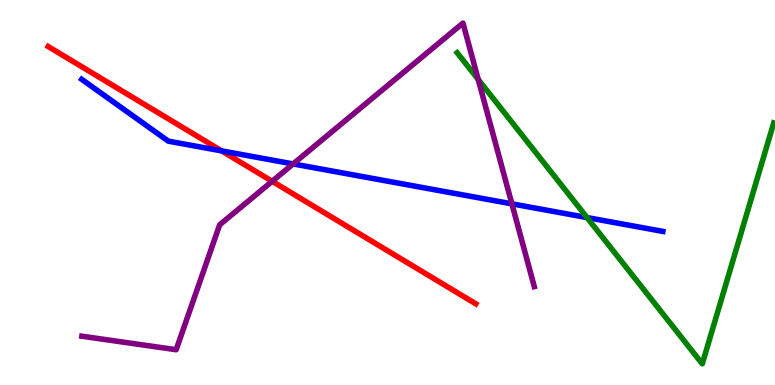[{'lines': ['blue', 'red'], 'intersections': [{'x': 2.86, 'y': 6.08}]}, {'lines': ['green', 'red'], 'intersections': []}, {'lines': ['purple', 'red'], 'intersections': [{'x': 3.51, 'y': 5.29}]}, {'lines': ['blue', 'green'], 'intersections': [{'x': 7.57, 'y': 4.35}]}, {'lines': ['blue', 'purple'], 'intersections': [{'x': 3.78, 'y': 5.74}, {'x': 6.61, 'y': 4.71}]}, {'lines': ['green', 'purple'], 'intersections': [{'x': 6.17, 'y': 7.94}]}]